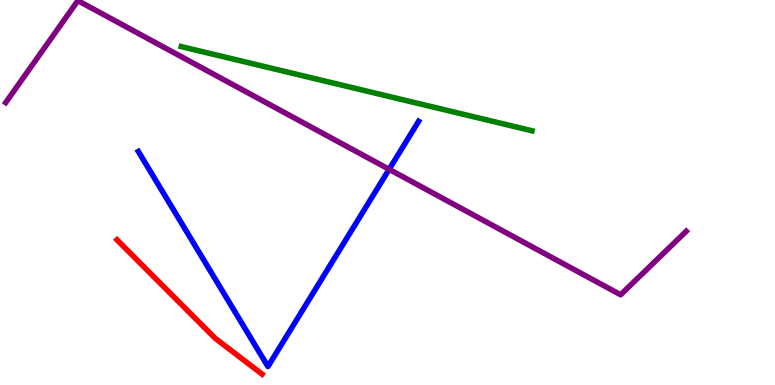[{'lines': ['blue', 'red'], 'intersections': []}, {'lines': ['green', 'red'], 'intersections': []}, {'lines': ['purple', 'red'], 'intersections': []}, {'lines': ['blue', 'green'], 'intersections': []}, {'lines': ['blue', 'purple'], 'intersections': [{'x': 5.02, 'y': 5.6}]}, {'lines': ['green', 'purple'], 'intersections': []}]